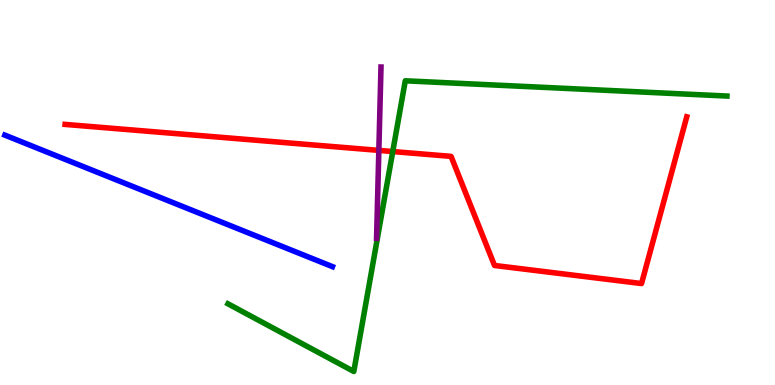[{'lines': ['blue', 'red'], 'intersections': []}, {'lines': ['green', 'red'], 'intersections': [{'x': 5.07, 'y': 6.06}]}, {'lines': ['purple', 'red'], 'intersections': [{'x': 4.89, 'y': 6.09}]}, {'lines': ['blue', 'green'], 'intersections': []}, {'lines': ['blue', 'purple'], 'intersections': []}, {'lines': ['green', 'purple'], 'intersections': []}]